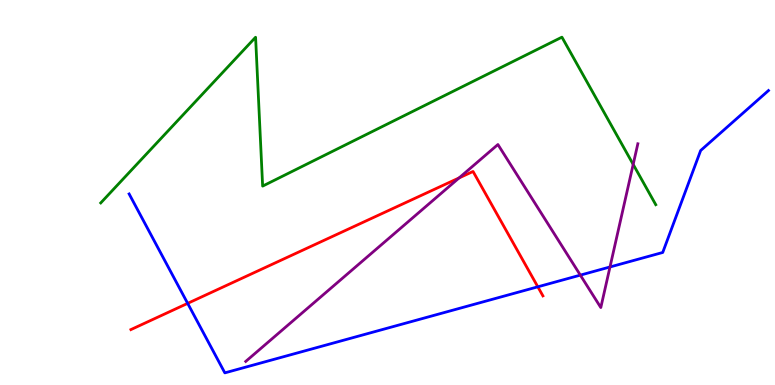[{'lines': ['blue', 'red'], 'intersections': [{'x': 2.42, 'y': 2.12}, {'x': 6.94, 'y': 2.55}]}, {'lines': ['green', 'red'], 'intersections': []}, {'lines': ['purple', 'red'], 'intersections': [{'x': 5.92, 'y': 5.38}]}, {'lines': ['blue', 'green'], 'intersections': []}, {'lines': ['blue', 'purple'], 'intersections': [{'x': 7.49, 'y': 2.85}, {'x': 7.87, 'y': 3.07}]}, {'lines': ['green', 'purple'], 'intersections': [{'x': 8.17, 'y': 5.73}]}]